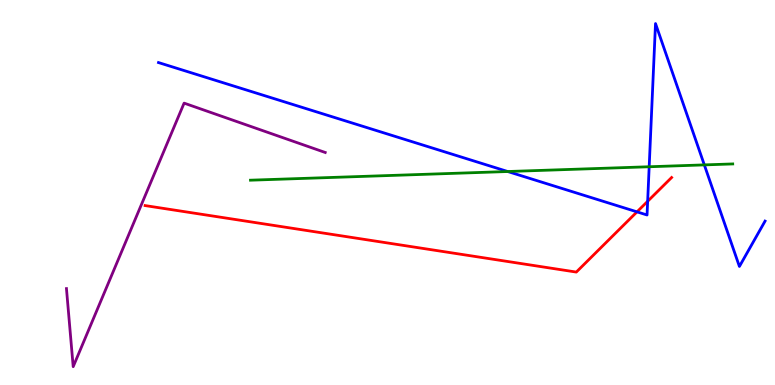[{'lines': ['blue', 'red'], 'intersections': [{'x': 8.22, 'y': 4.5}, {'x': 8.36, 'y': 4.77}]}, {'lines': ['green', 'red'], 'intersections': []}, {'lines': ['purple', 'red'], 'intersections': []}, {'lines': ['blue', 'green'], 'intersections': [{'x': 6.55, 'y': 5.54}, {'x': 8.38, 'y': 5.67}, {'x': 9.09, 'y': 5.72}]}, {'lines': ['blue', 'purple'], 'intersections': []}, {'lines': ['green', 'purple'], 'intersections': []}]